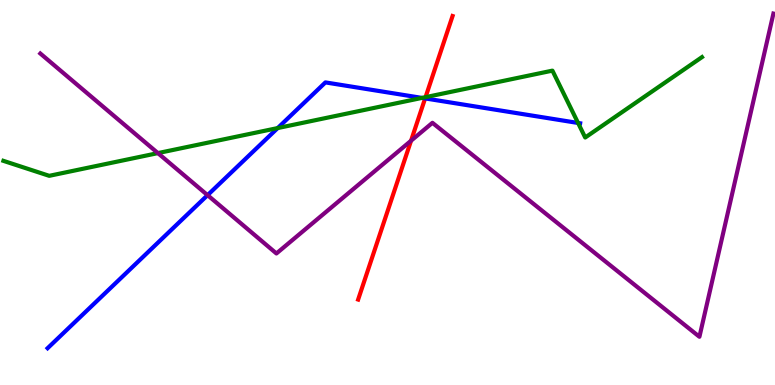[{'lines': ['blue', 'red'], 'intersections': [{'x': 5.49, 'y': 7.44}]}, {'lines': ['green', 'red'], 'intersections': [{'x': 5.49, 'y': 7.48}]}, {'lines': ['purple', 'red'], 'intersections': [{'x': 5.3, 'y': 6.34}]}, {'lines': ['blue', 'green'], 'intersections': [{'x': 3.58, 'y': 6.67}, {'x': 5.44, 'y': 7.46}, {'x': 7.46, 'y': 6.81}]}, {'lines': ['blue', 'purple'], 'intersections': [{'x': 2.68, 'y': 4.93}]}, {'lines': ['green', 'purple'], 'intersections': [{'x': 2.04, 'y': 6.02}]}]